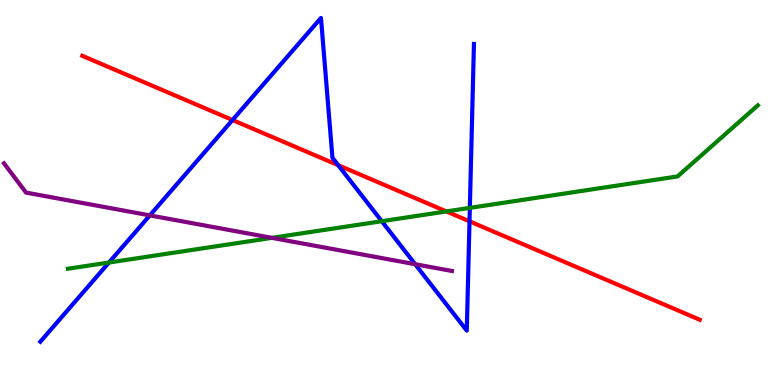[{'lines': ['blue', 'red'], 'intersections': [{'x': 3.0, 'y': 6.88}, {'x': 4.36, 'y': 5.71}, {'x': 6.06, 'y': 4.25}]}, {'lines': ['green', 'red'], 'intersections': [{'x': 5.76, 'y': 4.51}]}, {'lines': ['purple', 'red'], 'intersections': []}, {'lines': ['blue', 'green'], 'intersections': [{'x': 1.41, 'y': 3.18}, {'x': 4.93, 'y': 4.25}, {'x': 6.06, 'y': 4.6}]}, {'lines': ['blue', 'purple'], 'intersections': [{'x': 1.93, 'y': 4.41}, {'x': 5.36, 'y': 3.14}]}, {'lines': ['green', 'purple'], 'intersections': [{'x': 3.51, 'y': 3.82}]}]